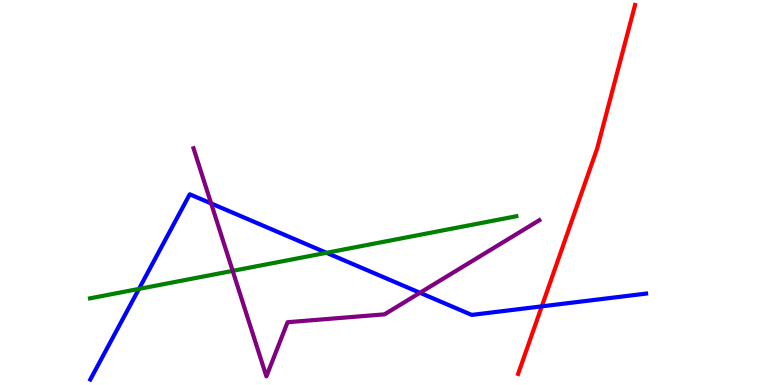[{'lines': ['blue', 'red'], 'intersections': [{'x': 6.99, 'y': 2.04}]}, {'lines': ['green', 'red'], 'intersections': []}, {'lines': ['purple', 'red'], 'intersections': []}, {'lines': ['blue', 'green'], 'intersections': [{'x': 1.79, 'y': 2.5}, {'x': 4.21, 'y': 3.43}]}, {'lines': ['blue', 'purple'], 'intersections': [{'x': 2.72, 'y': 4.72}, {'x': 5.42, 'y': 2.4}]}, {'lines': ['green', 'purple'], 'intersections': [{'x': 3.0, 'y': 2.96}]}]